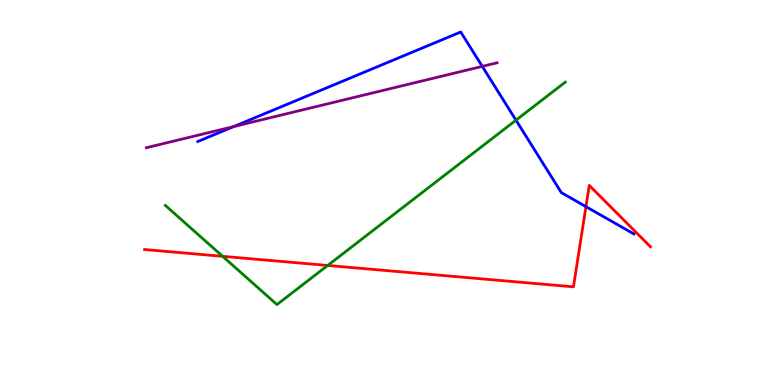[{'lines': ['blue', 'red'], 'intersections': [{'x': 7.56, 'y': 4.63}]}, {'lines': ['green', 'red'], 'intersections': [{'x': 2.87, 'y': 3.34}, {'x': 4.23, 'y': 3.11}]}, {'lines': ['purple', 'red'], 'intersections': []}, {'lines': ['blue', 'green'], 'intersections': [{'x': 6.66, 'y': 6.88}]}, {'lines': ['blue', 'purple'], 'intersections': [{'x': 3.02, 'y': 6.71}, {'x': 6.22, 'y': 8.28}]}, {'lines': ['green', 'purple'], 'intersections': []}]